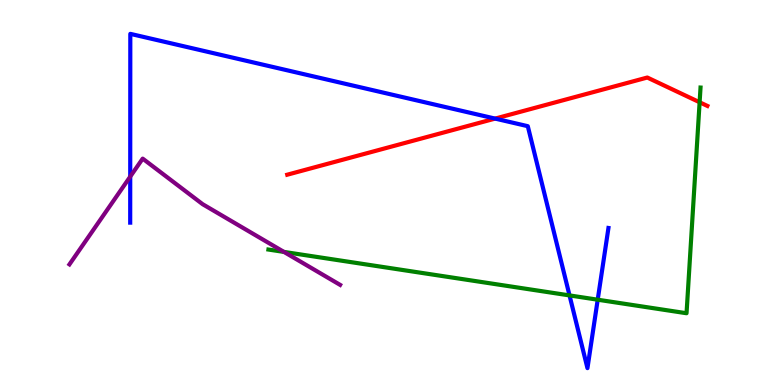[{'lines': ['blue', 'red'], 'intersections': [{'x': 6.39, 'y': 6.92}]}, {'lines': ['green', 'red'], 'intersections': [{'x': 9.03, 'y': 7.34}]}, {'lines': ['purple', 'red'], 'intersections': []}, {'lines': ['blue', 'green'], 'intersections': [{'x': 7.35, 'y': 2.33}, {'x': 7.71, 'y': 2.22}]}, {'lines': ['blue', 'purple'], 'intersections': [{'x': 1.68, 'y': 5.41}]}, {'lines': ['green', 'purple'], 'intersections': [{'x': 3.66, 'y': 3.46}]}]